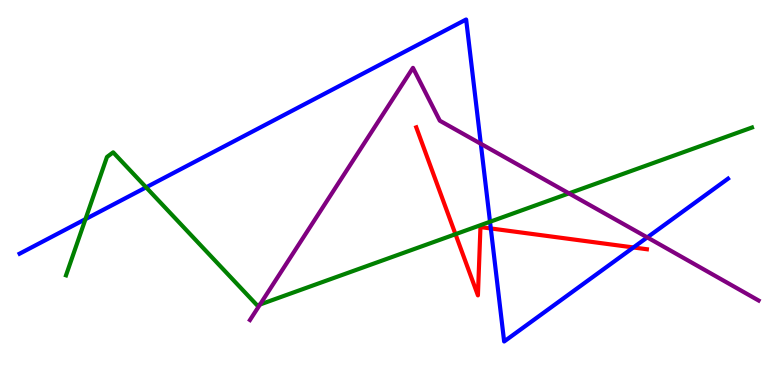[{'lines': ['blue', 'red'], 'intersections': [{'x': 6.33, 'y': 4.07}, {'x': 8.17, 'y': 3.57}]}, {'lines': ['green', 'red'], 'intersections': [{'x': 5.88, 'y': 3.92}]}, {'lines': ['purple', 'red'], 'intersections': []}, {'lines': ['blue', 'green'], 'intersections': [{'x': 1.1, 'y': 4.31}, {'x': 1.89, 'y': 5.13}, {'x': 6.32, 'y': 4.24}]}, {'lines': ['blue', 'purple'], 'intersections': [{'x': 6.2, 'y': 6.27}, {'x': 8.35, 'y': 3.83}]}, {'lines': ['green', 'purple'], 'intersections': [{'x': 3.35, 'y': 2.09}, {'x': 7.34, 'y': 4.98}]}]